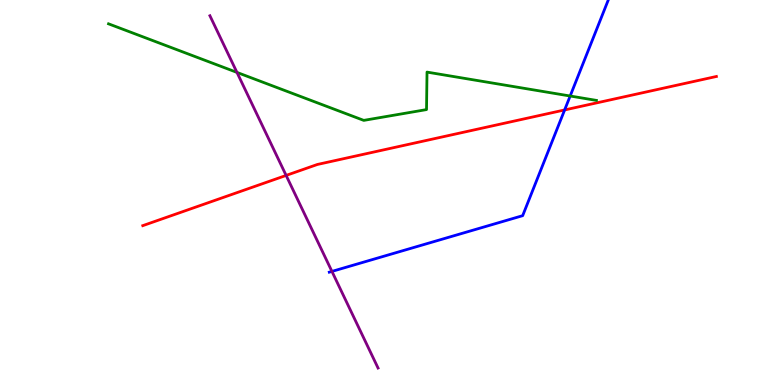[{'lines': ['blue', 'red'], 'intersections': [{'x': 7.29, 'y': 7.14}]}, {'lines': ['green', 'red'], 'intersections': []}, {'lines': ['purple', 'red'], 'intersections': [{'x': 3.69, 'y': 5.44}]}, {'lines': ['blue', 'green'], 'intersections': [{'x': 7.36, 'y': 7.51}]}, {'lines': ['blue', 'purple'], 'intersections': [{'x': 4.28, 'y': 2.95}]}, {'lines': ['green', 'purple'], 'intersections': [{'x': 3.06, 'y': 8.12}]}]